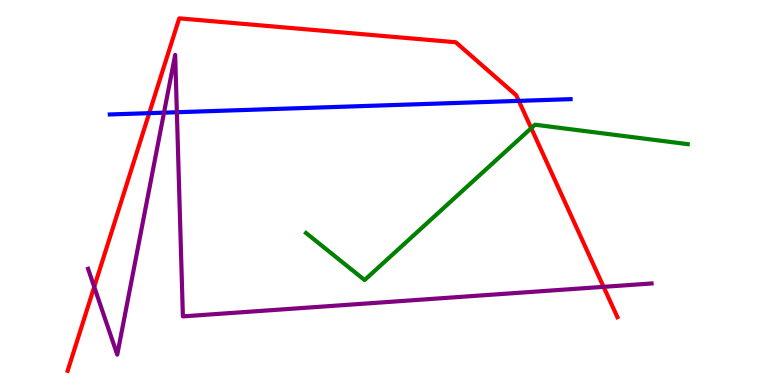[{'lines': ['blue', 'red'], 'intersections': [{'x': 1.93, 'y': 7.06}, {'x': 6.69, 'y': 7.38}]}, {'lines': ['green', 'red'], 'intersections': [{'x': 6.85, 'y': 6.67}]}, {'lines': ['purple', 'red'], 'intersections': [{'x': 1.22, 'y': 2.55}, {'x': 7.79, 'y': 2.55}]}, {'lines': ['blue', 'green'], 'intersections': []}, {'lines': ['blue', 'purple'], 'intersections': [{'x': 2.12, 'y': 7.07}, {'x': 2.28, 'y': 7.08}]}, {'lines': ['green', 'purple'], 'intersections': []}]